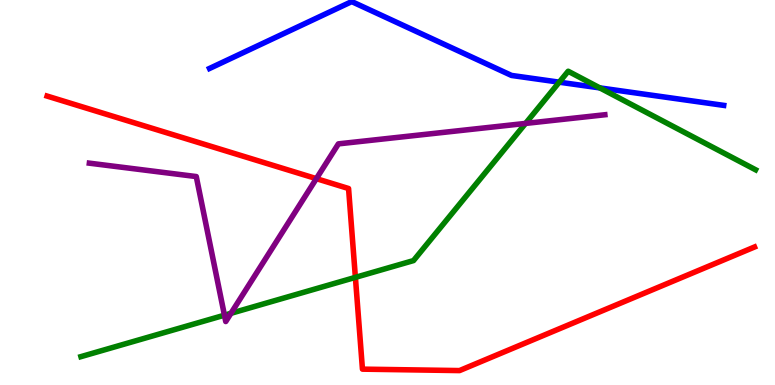[{'lines': ['blue', 'red'], 'intersections': []}, {'lines': ['green', 'red'], 'intersections': [{'x': 4.59, 'y': 2.8}]}, {'lines': ['purple', 'red'], 'intersections': [{'x': 4.08, 'y': 5.36}]}, {'lines': ['blue', 'green'], 'intersections': [{'x': 7.22, 'y': 7.87}, {'x': 7.74, 'y': 7.72}]}, {'lines': ['blue', 'purple'], 'intersections': []}, {'lines': ['green', 'purple'], 'intersections': [{'x': 2.9, 'y': 1.81}, {'x': 2.98, 'y': 1.86}, {'x': 6.78, 'y': 6.79}]}]